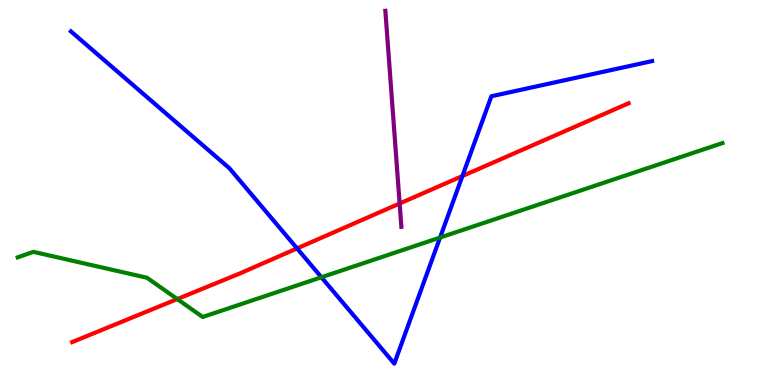[{'lines': ['blue', 'red'], 'intersections': [{'x': 3.83, 'y': 3.55}, {'x': 5.97, 'y': 5.43}]}, {'lines': ['green', 'red'], 'intersections': [{'x': 2.29, 'y': 2.23}]}, {'lines': ['purple', 'red'], 'intersections': [{'x': 5.16, 'y': 4.71}]}, {'lines': ['blue', 'green'], 'intersections': [{'x': 4.15, 'y': 2.8}, {'x': 5.68, 'y': 3.83}]}, {'lines': ['blue', 'purple'], 'intersections': []}, {'lines': ['green', 'purple'], 'intersections': []}]